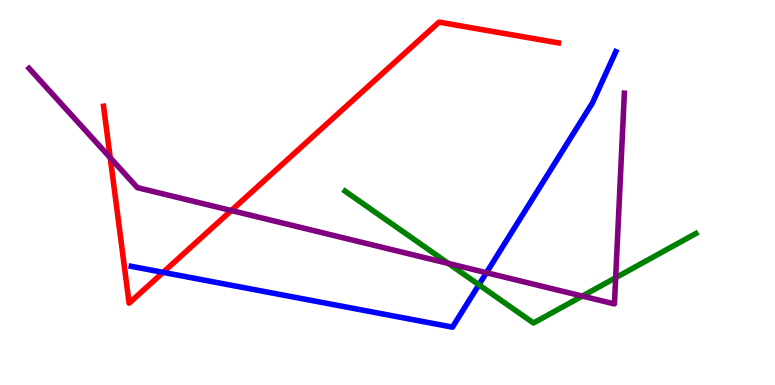[{'lines': ['blue', 'red'], 'intersections': [{'x': 2.1, 'y': 2.93}]}, {'lines': ['green', 'red'], 'intersections': []}, {'lines': ['purple', 'red'], 'intersections': [{'x': 1.42, 'y': 5.9}, {'x': 2.98, 'y': 4.53}]}, {'lines': ['blue', 'green'], 'intersections': [{'x': 6.18, 'y': 2.6}]}, {'lines': ['blue', 'purple'], 'intersections': [{'x': 6.28, 'y': 2.92}]}, {'lines': ['green', 'purple'], 'intersections': [{'x': 5.79, 'y': 3.16}, {'x': 7.51, 'y': 2.31}, {'x': 7.94, 'y': 2.79}]}]